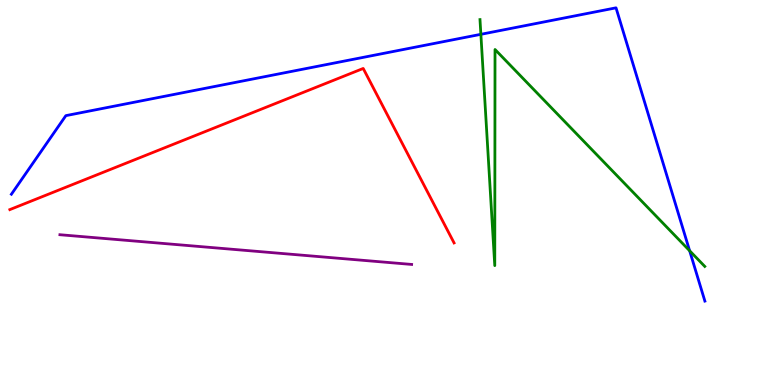[{'lines': ['blue', 'red'], 'intersections': []}, {'lines': ['green', 'red'], 'intersections': []}, {'lines': ['purple', 'red'], 'intersections': []}, {'lines': ['blue', 'green'], 'intersections': [{'x': 6.2, 'y': 9.11}, {'x': 8.9, 'y': 3.49}]}, {'lines': ['blue', 'purple'], 'intersections': []}, {'lines': ['green', 'purple'], 'intersections': []}]